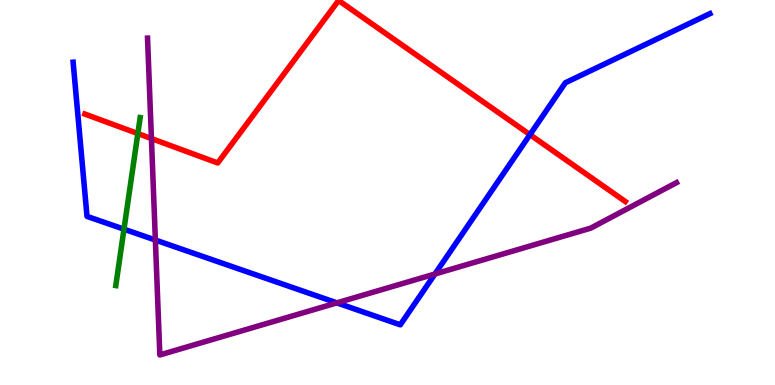[{'lines': ['blue', 'red'], 'intersections': [{'x': 6.84, 'y': 6.5}]}, {'lines': ['green', 'red'], 'intersections': [{'x': 1.78, 'y': 6.53}]}, {'lines': ['purple', 'red'], 'intersections': [{'x': 1.95, 'y': 6.4}]}, {'lines': ['blue', 'green'], 'intersections': [{'x': 1.6, 'y': 4.05}]}, {'lines': ['blue', 'purple'], 'intersections': [{'x': 2.0, 'y': 3.77}, {'x': 4.35, 'y': 2.13}, {'x': 5.61, 'y': 2.88}]}, {'lines': ['green', 'purple'], 'intersections': []}]